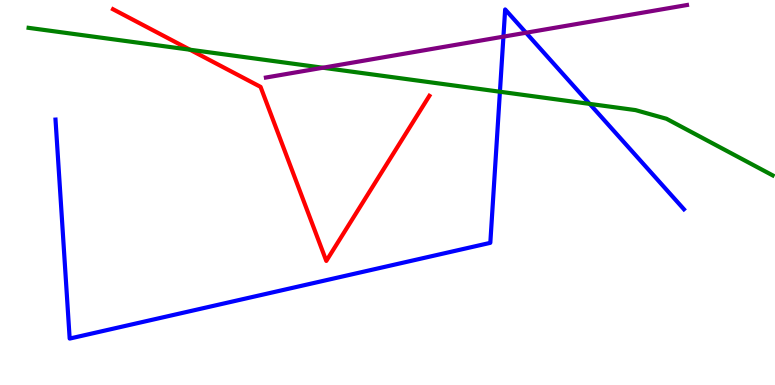[{'lines': ['blue', 'red'], 'intersections': []}, {'lines': ['green', 'red'], 'intersections': [{'x': 2.45, 'y': 8.71}]}, {'lines': ['purple', 'red'], 'intersections': []}, {'lines': ['blue', 'green'], 'intersections': [{'x': 6.45, 'y': 7.62}, {'x': 7.61, 'y': 7.3}]}, {'lines': ['blue', 'purple'], 'intersections': [{'x': 6.5, 'y': 9.05}, {'x': 6.79, 'y': 9.15}]}, {'lines': ['green', 'purple'], 'intersections': [{'x': 4.17, 'y': 8.24}]}]